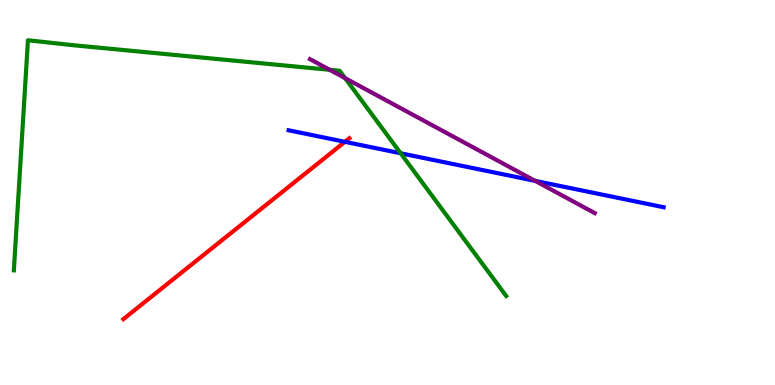[{'lines': ['blue', 'red'], 'intersections': [{'x': 4.45, 'y': 6.32}]}, {'lines': ['green', 'red'], 'intersections': []}, {'lines': ['purple', 'red'], 'intersections': []}, {'lines': ['blue', 'green'], 'intersections': [{'x': 5.17, 'y': 6.02}]}, {'lines': ['blue', 'purple'], 'intersections': [{'x': 6.9, 'y': 5.3}]}, {'lines': ['green', 'purple'], 'intersections': [{'x': 4.25, 'y': 8.19}, {'x': 4.45, 'y': 7.97}]}]